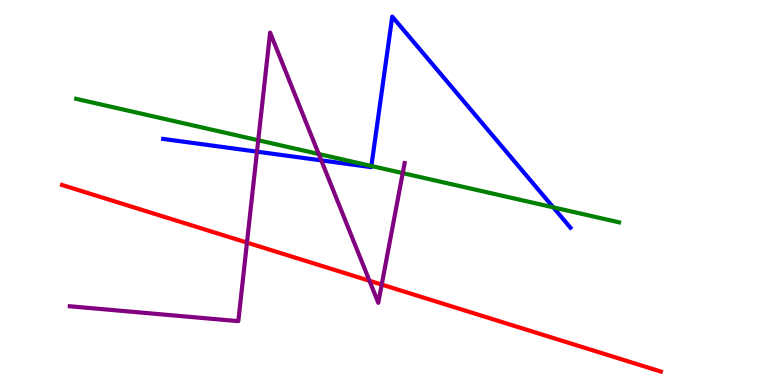[{'lines': ['blue', 'red'], 'intersections': []}, {'lines': ['green', 'red'], 'intersections': []}, {'lines': ['purple', 'red'], 'intersections': [{'x': 3.19, 'y': 3.7}, {'x': 4.77, 'y': 2.71}, {'x': 4.93, 'y': 2.61}]}, {'lines': ['blue', 'green'], 'intersections': [{'x': 4.79, 'y': 5.69}, {'x': 7.14, 'y': 4.61}]}, {'lines': ['blue', 'purple'], 'intersections': [{'x': 3.32, 'y': 6.06}, {'x': 4.15, 'y': 5.83}]}, {'lines': ['green', 'purple'], 'intersections': [{'x': 3.33, 'y': 6.36}, {'x': 4.11, 'y': 6.0}, {'x': 5.2, 'y': 5.5}]}]